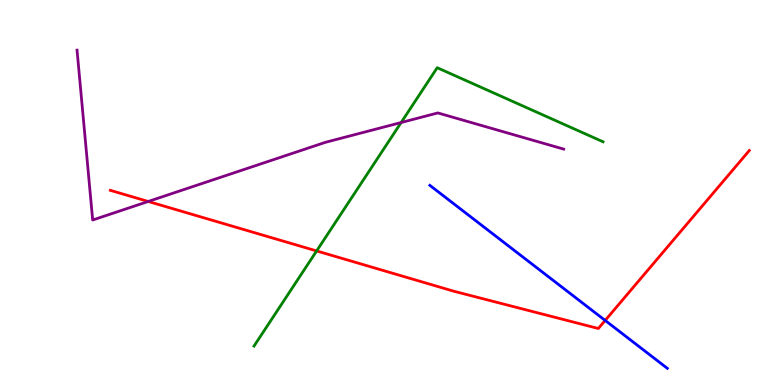[{'lines': ['blue', 'red'], 'intersections': [{'x': 7.81, 'y': 1.68}]}, {'lines': ['green', 'red'], 'intersections': [{'x': 4.09, 'y': 3.48}]}, {'lines': ['purple', 'red'], 'intersections': [{'x': 1.91, 'y': 4.77}]}, {'lines': ['blue', 'green'], 'intersections': []}, {'lines': ['blue', 'purple'], 'intersections': []}, {'lines': ['green', 'purple'], 'intersections': [{'x': 5.18, 'y': 6.82}]}]